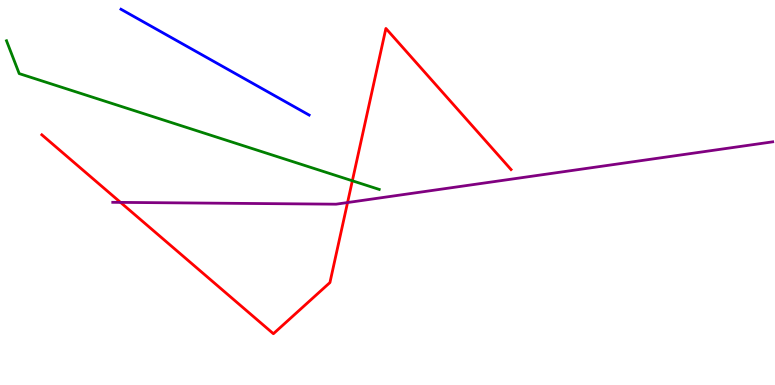[{'lines': ['blue', 'red'], 'intersections': []}, {'lines': ['green', 'red'], 'intersections': [{'x': 4.55, 'y': 5.3}]}, {'lines': ['purple', 'red'], 'intersections': [{'x': 1.55, 'y': 4.74}, {'x': 4.48, 'y': 4.74}]}, {'lines': ['blue', 'green'], 'intersections': []}, {'lines': ['blue', 'purple'], 'intersections': []}, {'lines': ['green', 'purple'], 'intersections': []}]